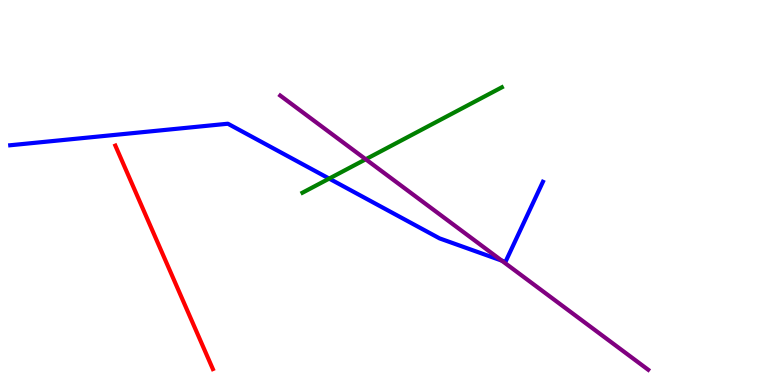[{'lines': ['blue', 'red'], 'intersections': []}, {'lines': ['green', 'red'], 'intersections': []}, {'lines': ['purple', 'red'], 'intersections': []}, {'lines': ['blue', 'green'], 'intersections': [{'x': 4.25, 'y': 5.36}]}, {'lines': ['blue', 'purple'], 'intersections': [{'x': 6.47, 'y': 3.23}]}, {'lines': ['green', 'purple'], 'intersections': [{'x': 4.72, 'y': 5.86}]}]